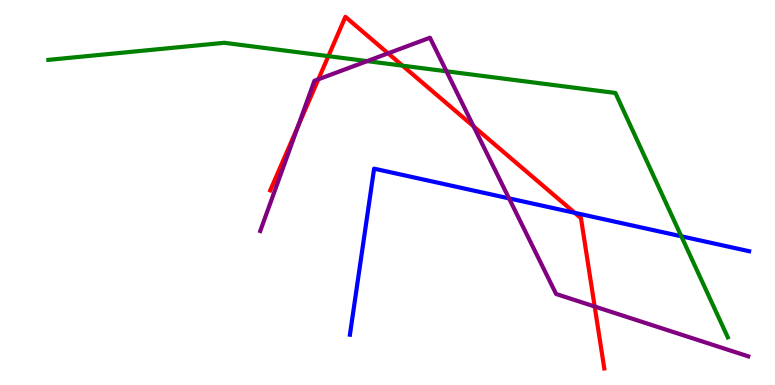[{'lines': ['blue', 'red'], 'intersections': [{'x': 7.42, 'y': 4.47}]}, {'lines': ['green', 'red'], 'intersections': [{'x': 4.24, 'y': 8.54}, {'x': 5.19, 'y': 8.29}]}, {'lines': ['purple', 'red'], 'intersections': [{'x': 3.85, 'y': 6.72}, {'x': 4.11, 'y': 7.94}, {'x': 5.01, 'y': 8.61}, {'x': 6.11, 'y': 6.72}, {'x': 7.67, 'y': 2.04}]}, {'lines': ['blue', 'green'], 'intersections': [{'x': 8.79, 'y': 3.86}]}, {'lines': ['blue', 'purple'], 'intersections': [{'x': 6.57, 'y': 4.85}]}, {'lines': ['green', 'purple'], 'intersections': [{'x': 4.74, 'y': 8.41}, {'x': 5.76, 'y': 8.15}]}]